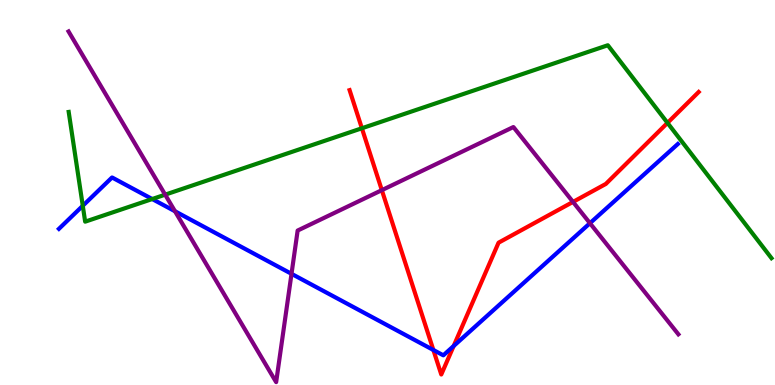[{'lines': ['blue', 'red'], 'intersections': [{'x': 5.59, 'y': 0.909}, {'x': 5.85, 'y': 1.01}]}, {'lines': ['green', 'red'], 'intersections': [{'x': 4.67, 'y': 6.67}, {'x': 8.61, 'y': 6.81}]}, {'lines': ['purple', 'red'], 'intersections': [{'x': 4.93, 'y': 5.06}, {'x': 7.39, 'y': 4.76}]}, {'lines': ['blue', 'green'], 'intersections': [{'x': 1.07, 'y': 4.65}, {'x': 1.96, 'y': 4.83}]}, {'lines': ['blue', 'purple'], 'intersections': [{'x': 2.26, 'y': 4.51}, {'x': 3.76, 'y': 2.89}, {'x': 7.61, 'y': 4.2}]}, {'lines': ['green', 'purple'], 'intersections': [{'x': 2.13, 'y': 4.94}]}]